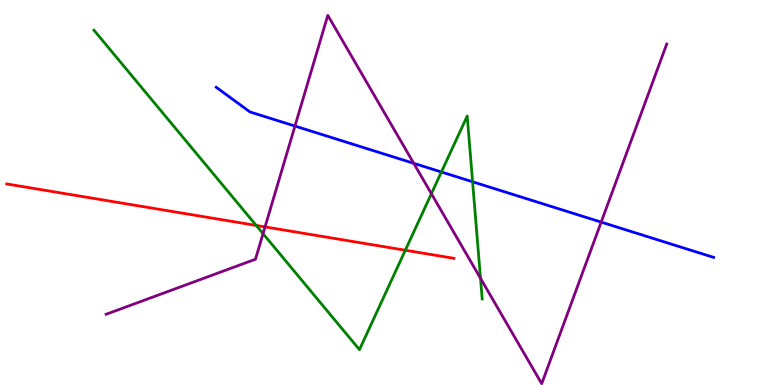[{'lines': ['blue', 'red'], 'intersections': []}, {'lines': ['green', 'red'], 'intersections': [{'x': 3.31, 'y': 4.14}, {'x': 5.23, 'y': 3.5}]}, {'lines': ['purple', 'red'], 'intersections': [{'x': 3.42, 'y': 4.11}]}, {'lines': ['blue', 'green'], 'intersections': [{'x': 5.7, 'y': 5.53}, {'x': 6.1, 'y': 5.28}]}, {'lines': ['blue', 'purple'], 'intersections': [{'x': 3.81, 'y': 6.73}, {'x': 5.34, 'y': 5.76}, {'x': 7.76, 'y': 4.23}]}, {'lines': ['green', 'purple'], 'intersections': [{'x': 3.39, 'y': 3.93}, {'x': 5.57, 'y': 4.97}, {'x': 6.2, 'y': 2.77}]}]